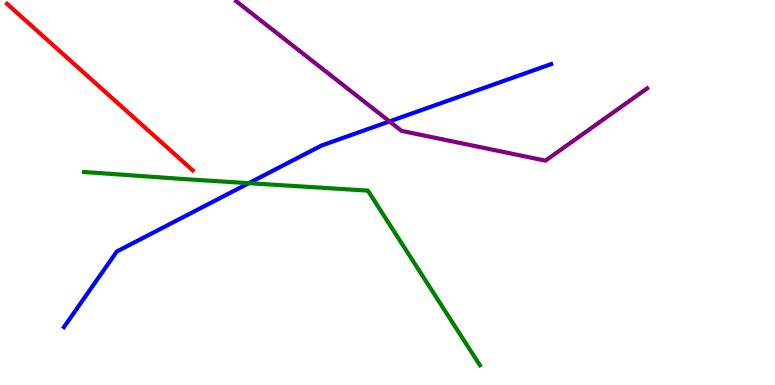[{'lines': ['blue', 'red'], 'intersections': []}, {'lines': ['green', 'red'], 'intersections': []}, {'lines': ['purple', 'red'], 'intersections': []}, {'lines': ['blue', 'green'], 'intersections': [{'x': 3.21, 'y': 5.24}]}, {'lines': ['blue', 'purple'], 'intersections': [{'x': 5.03, 'y': 6.85}]}, {'lines': ['green', 'purple'], 'intersections': []}]